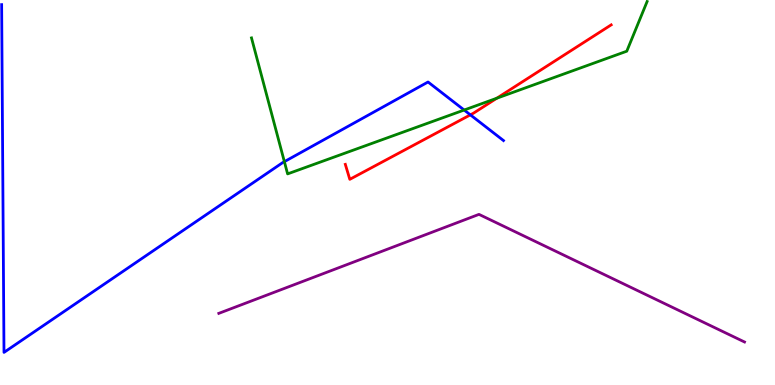[{'lines': ['blue', 'red'], 'intersections': [{'x': 6.07, 'y': 7.02}]}, {'lines': ['green', 'red'], 'intersections': [{'x': 6.41, 'y': 7.45}]}, {'lines': ['purple', 'red'], 'intersections': []}, {'lines': ['blue', 'green'], 'intersections': [{'x': 3.67, 'y': 5.8}, {'x': 5.99, 'y': 7.14}]}, {'lines': ['blue', 'purple'], 'intersections': []}, {'lines': ['green', 'purple'], 'intersections': []}]